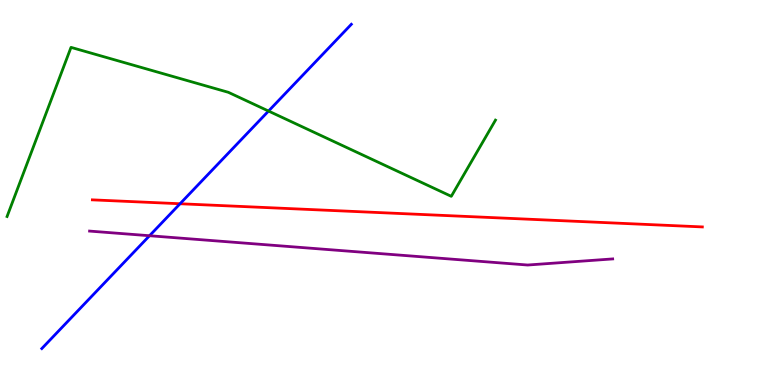[{'lines': ['blue', 'red'], 'intersections': [{'x': 2.32, 'y': 4.71}]}, {'lines': ['green', 'red'], 'intersections': []}, {'lines': ['purple', 'red'], 'intersections': []}, {'lines': ['blue', 'green'], 'intersections': [{'x': 3.46, 'y': 7.12}]}, {'lines': ['blue', 'purple'], 'intersections': [{'x': 1.93, 'y': 3.88}]}, {'lines': ['green', 'purple'], 'intersections': []}]